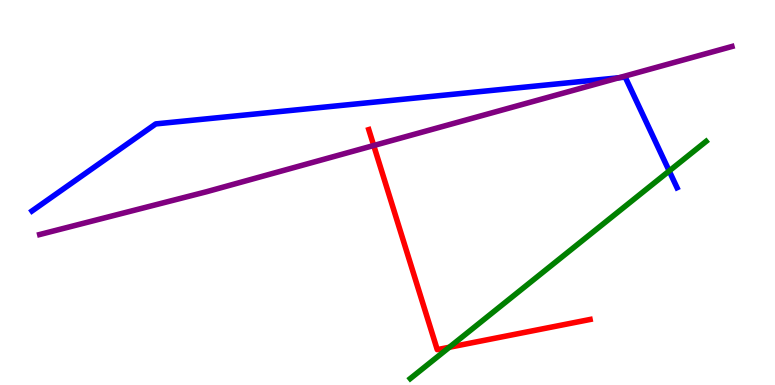[{'lines': ['blue', 'red'], 'intersections': []}, {'lines': ['green', 'red'], 'intersections': [{'x': 5.8, 'y': 0.981}]}, {'lines': ['purple', 'red'], 'intersections': [{'x': 4.82, 'y': 6.22}]}, {'lines': ['blue', 'green'], 'intersections': [{'x': 8.63, 'y': 5.56}]}, {'lines': ['blue', 'purple'], 'intersections': [{'x': 7.99, 'y': 7.98}]}, {'lines': ['green', 'purple'], 'intersections': []}]